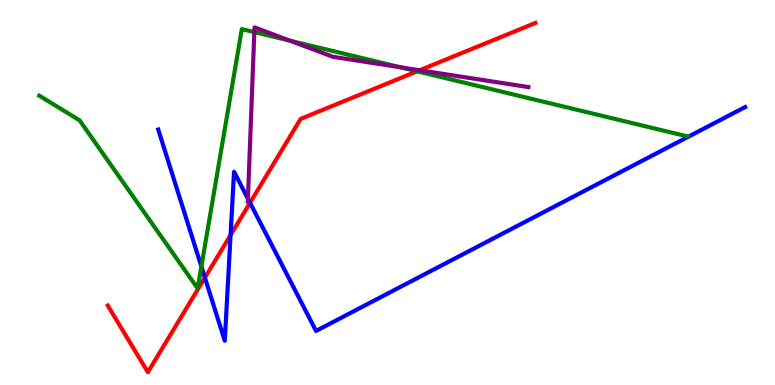[{'lines': ['blue', 'red'], 'intersections': [{'x': 2.64, 'y': 2.79}, {'x': 2.98, 'y': 3.89}, {'x': 3.23, 'y': 4.73}]}, {'lines': ['green', 'red'], 'intersections': [{'x': 5.38, 'y': 8.15}]}, {'lines': ['purple', 'red'], 'intersections': [{'x': 5.42, 'y': 8.18}]}, {'lines': ['blue', 'green'], 'intersections': [{'x': 2.6, 'y': 3.08}]}, {'lines': ['blue', 'purple'], 'intersections': [{'x': 3.2, 'y': 4.84}]}, {'lines': ['green', 'purple'], 'intersections': [{'x': 3.28, 'y': 9.17}, {'x': 3.74, 'y': 8.94}, {'x': 5.17, 'y': 8.25}]}]